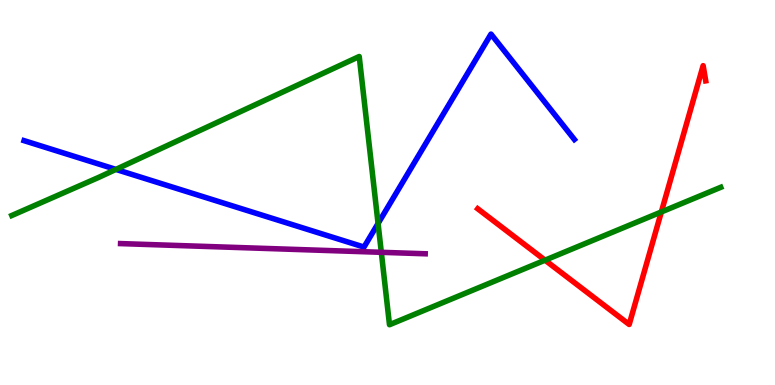[{'lines': ['blue', 'red'], 'intersections': []}, {'lines': ['green', 'red'], 'intersections': [{'x': 7.03, 'y': 3.24}, {'x': 8.53, 'y': 4.49}]}, {'lines': ['purple', 'red'], 'intersections': []}, {'lines': ['blue', 'green'], 'intersections': [{'x': 1.5, 'y': 5.6}, {'x': 4.88, 'y': 4.2}]}, {'lines': ['blue', 'purple'], 'intersections': []}, {'lines': ['green', 'purple'], 'intersections': [{'x': 4.92, 'y': 3.45}]}]